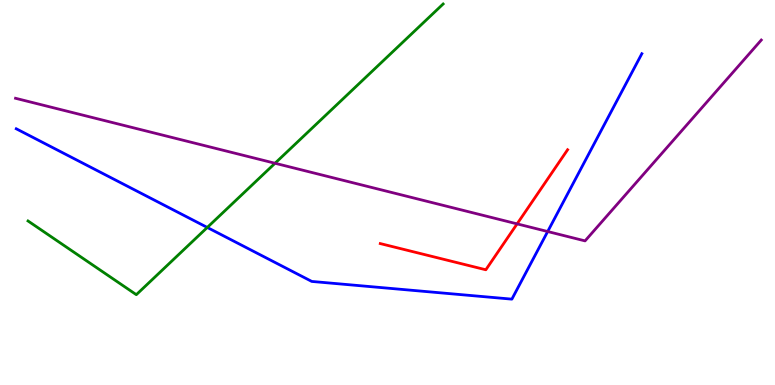[{'lines': ['blue', 'red'], 'intersections': []}, {'lines': ['green', 'red'], 'intersections': []}, {'lines': ['purple', 'red'], 'intersections': [{'x': 6.67, 'y': 4.19}]}, {'lines': ['blue', 'green'], 'intersections': [{'x': 2.67, 'y': 4.09}]}, {'lines': ['blue', 'purple'], 'intersections': [{'x': 7.07, 'y': 3.99}]}, {'lines': ['green', 'purple'], 'intersections': [{'x': 3.55, 'y': 5.76}]}]